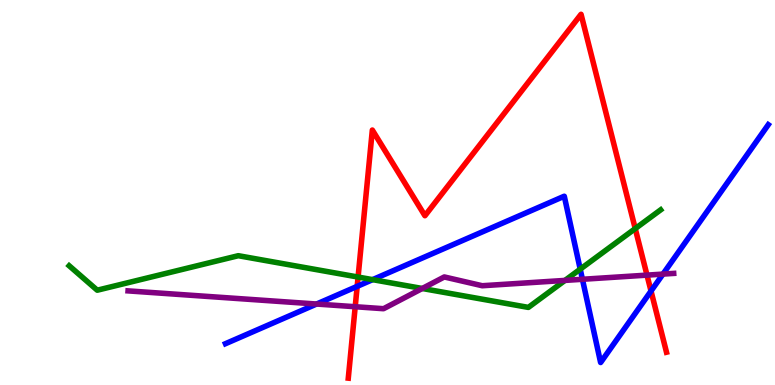[{'lines': ['blue', 'red'], 'intersections': [{'x': 4.61, 'y': 2.56}, {'x': 8.4, 'y': 2.44}]}, {'lines': ['green', 'red'], 'intersections': [{'x': 4.62, 'y': 2.8}, {'x': 8.2, 'y': 4.06}]}, {'lines': ['purple', 'red'], 'intersections': [{'x': 4.58, 'y': 2.03}, {'x': 8.35, 'y': 2.85}]}, {'lines': ['blue', 'green'], 'intersections': [{'x': 4.81, 'y': 2.74}, {'x': 7.49, 'y': 3.01}]}, {'lines': ['blue', 'purple'], 'intersections': [{'x': 4.08, 'y': 2.1}, {'x': 7.52, 'y': 2.75}, {'x': 8.55, 'y': 2.88}]}, {'lines': ['green', 'purple'], 'intersections': [{'x': 5.45, 'y': 2.51}, {'x': 7.29, 'y': 2.72}]}]